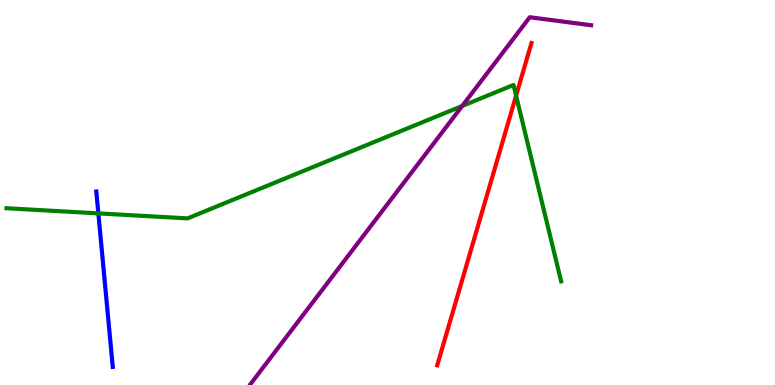[{'lines': ['blue', 'red'], 'intersections': []}, {'lines': ['green', 'red'], 'intersections': [{'x': 6.66, 'y': 7.52}]}, {'lines': ['purple', 'red'], 'intersections': []}, {'lines': ['blue', 'green'], 'intersections': [{'x': 1.27, 'y': 4.46}]}, {'lines': ['blue', 'purple'], 'intersections': []}, {'lines': ['green', 'purple'], 'intersections': [{'x': 5.96, 'y': 7.25}]}]